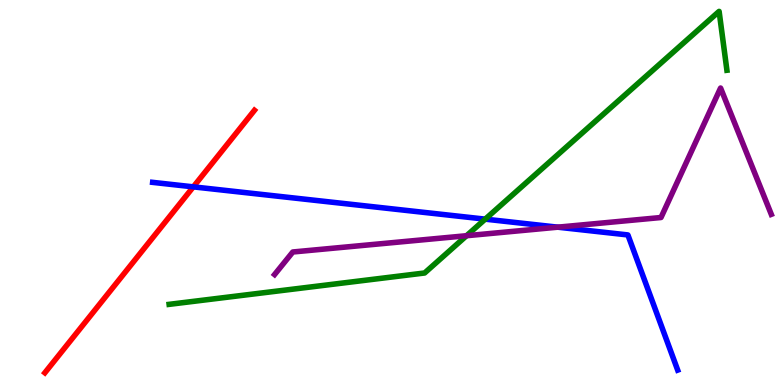[{'lines': ['blue', 'red'], 'intersections': [{'x': 2.49, 'y': 5.15}]}, {'lines': ['green', 'red'], 'intersections': []}, {'lines': ['purple', 'red'], 'intersections': []}, {'lines': ['blue', 'green'], 'intersections': [{'x': 6.26, 'y': 4.31}]}, {'lines': ['blue', 'purple'], 'intersections': [{'x': 7.2, 'y': 4.1}]}, {'lines': ['green', 'purple'], 'intersections': [{'x': 6.02, 'y': 3.88}]}]